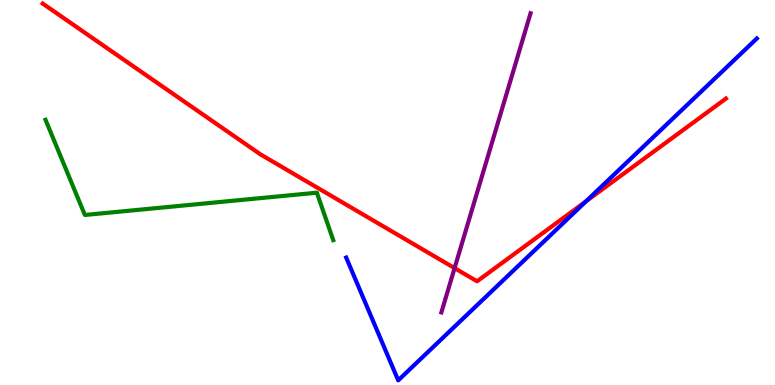[{'lines': ['blue', 'red'], 'intersections': [{'x': 7.56, 'y': 4.77}]}, {'lines': ['green', 'red'], 'intersections': []}, {'lines': ['purple', 'red'], 'intersections': [{'x': 5.87, 'y': 3.04}]}, {'lines': ['blue', 'green'], 'intersections': []}, {'lines': ['blue', 'purple'], 'intersections': []}, {'lines': ['green', 'purple'], 'intersections': []}]